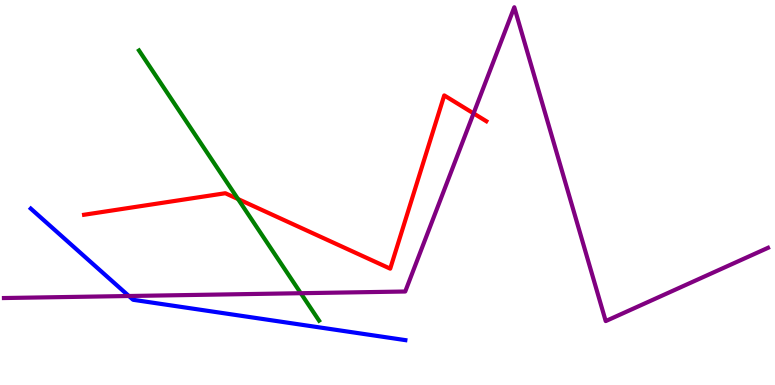[{'lines': ['blue', 'red'], 'intersections': []}, {'lines': ['green', 'red'], 'intersections': [{'x': 3.07, 'y': 4.83}]}, {'lines': ['purple', 'red'], 'intersections': [{'x': 6.11, 'y': 7.05}]}, {'lines': ['blue', 'green'], 'intersections': []}, {'lines': ['blue', 'purple'], 'intersections': [{'x': 1.66, 'y': 2.31}]}, {'lines': ['green', 'purple'], 'intersections': [{'x': 3.88, 'y': 2.38}]}]